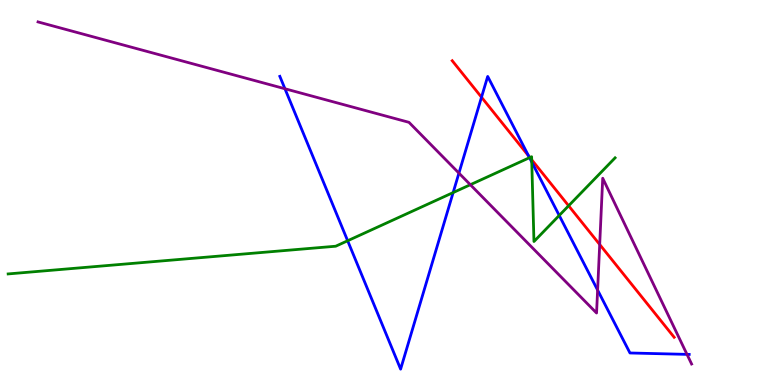[{'lines': ['blue', 'red'], 'intersections': [{'x': 6.21, 'y': 7.47}, {'x': 6.82, 'y': 5.95}]}, {'lines': ['green', 'red'], 'intersections': [{'x': 6.84, 'y': 5.91}, {'x': 6.86, 'y': 5.85}, {'x': 7.34, 'y': 4.66}]}, {'lines': ['purple', 'red'], 'intersections': [{'x': 7.74, 'y': 3.65}]}, {'lines': ['blue', 'green'], 'intersections': [{'x': 4.49, 'y': 3.75}, {'x': 5.85, 'y': 5.0}, {'x': 6.83, 'y': 5.9}, {'x': 6.86, 'y': 5.79}, {'x': 7.22, 'y': 4.4}]}, {'lines': ['blue', 'purple'], 'intersections': [{'x': 3.68, 'y': 7.69}, {'x': 5.92, 'y': 5.5}, {'x': 7.71, 'y': 2.47}, {'x': 8.86, 'y': 0.795}]}, {'lines': ['green', 'purple'], 'intersections': [{'x': 6.07, 'y': 5.2}]}]